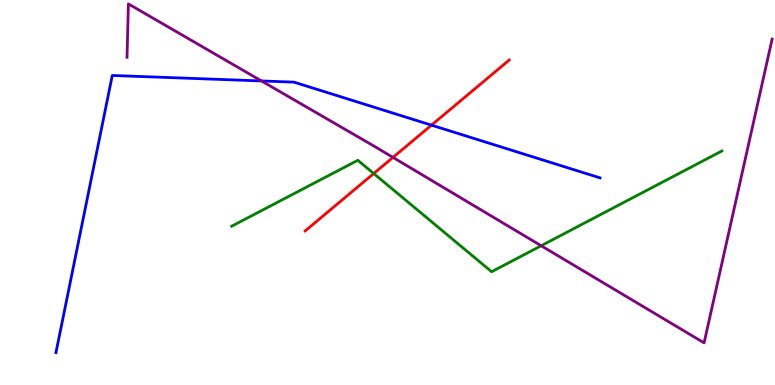[{'lines': ['blue', 'red'], 'intersections': [{'x': 5.57, 'y': 6.75}]}, {'lines': ['green', 'red'], 'intersections': [{'x': 4.82, 'y': 5.49}]}, {'lines': ['purple', 'red'], 'intersections': [{'x': 5.07, 'y': 5.91}]}, {'lines': ['blue', 'green'], 'intersections': []}, {'lines': ['blue', 'purple'], 'intersections': [{'x': 3.37, 'y': 7.9}]}, {'lines': ['green', 'purple'], 'intersections': [{'x': 6.98, 'y': 3.62}]}]